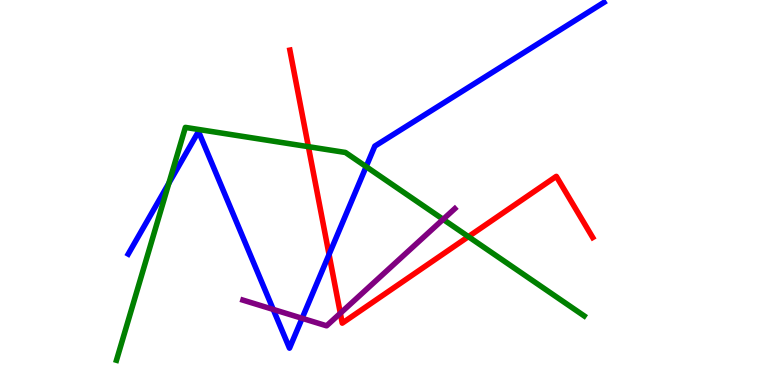[{'lines': ['blue', 'red'], 'intersections': [{'x': 4.25, 'y': 3.39}]}, {'lines': ['green', 'red'], 'intersections': [{'x': 3.98, 'y': 6.19}, {'x': 6.04, 'y': 3.85}]}, {'lines': ['purple', 'red'], 'intersections': [{'x': 4.39, 'y': 1.86}]}, {'lines': ['blue', 'green'], 'intersections': [{'x': 2.18, 'y': 5.24}, {'x': 4.72, 'y': 5.67}]}, {'lines': ['blue', 'purple'], 'intersections': [{'x': 3.53, 'y': 1.96}, {'x': 3.9, 'y': 1.73}]}, {'lines': ['green', 'purple'], 'intersections': [{'x': 5.72, 'y': 4.3}]}]